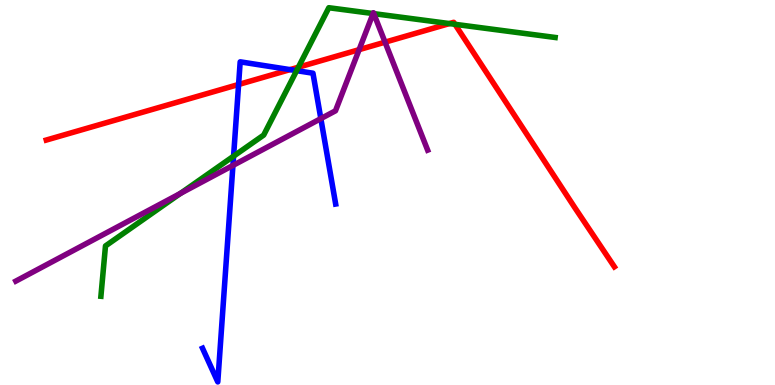[{'lines': ['blue', 'red'], 'intersections': [{'x': 3.08, 'y': 7.81}, {'x': 3.74, 'y': 8.19}]}, {'lines': ['green', 'red'], 'intersections': [{'x': 3.85, 'y': 8.25}, {'x': 5.8, 'y': 9.39}, {'x': 5.87, 'y': 9.37}]}, {'lines': ['purple', 'red'], 'intersections': [{'x': 4.63, 'y': 8.71}, {'x': 4.97, 'y': 8.9}]}, {'lines': ['blue', 'green'], 'intersections': [{'x': 3.01, 'y': 5.94}, {'x': 3.83, 'y': 8.16}]}, {'lines': ['blue', 'purple'], 'intersections': [{'x': 3.01, 'y': 5.7}, {'x': 4.14, 'y': 6.92}]}, {'lines': ['green', 'purple'], 'intersections': [{'x': 2.33, 'y': 4.98}, {'x': 4.81, 'y': 9.65}, {'x': 4.82, 'y': 9.65}]}]